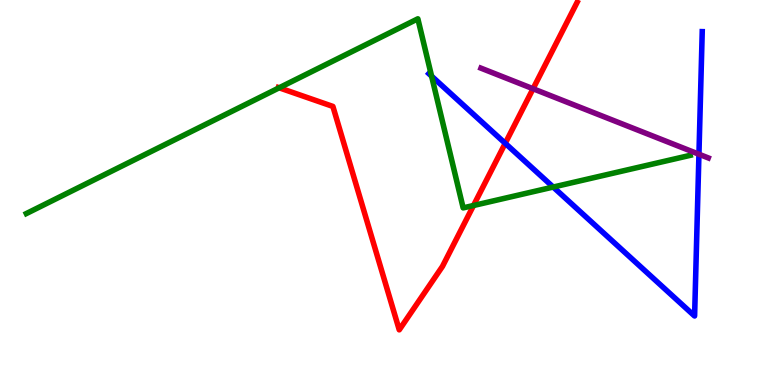[{'lines': ['blue', 'red'], 'intersections': [{'x': 6.52, 'y': 6.28}]}, {'lines': ['green', 'red'], 'intersections': [{'x': 3.6, 'y': 7.72}, {'x': 6.11, 'y': 4.66}]}, {'lines': ['purple', 'red'], 'intersections': [{'x': 6.88, 'y': 7.7}]}, {'lines': ['blue', 'green'], 'intersections': [{'x': 5.57, 'y': 8.02}, {'x': 7.14, 'y': 5.14}]}, {'lines': ['blue', 'purple'], 'intersections': [{'x': 9.02, 'y': 5.99}]}, {'lines': ['green', 'purple'], 'intersections': []}]